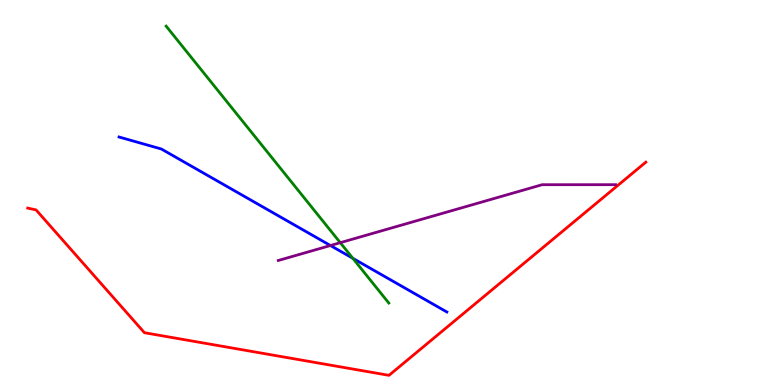[{'lines': ['blue', 'red'], 'intersections': []}, {'lines': ['green', 'red'], 'intersections': []}, {'lines': ['purple', 'red'], 'intersections': []}, {'lines': ['blue', 'green'], 'intersections': [{'x': 4.55, 'y': 3.29}]}, {'lines': ['blue', 'purple'], 'intersections': [{'x': 4.26, 'y': 3.62}]}, {'lines': ['green', 'purple'], 'intersections': [{'x': 4.39, 'y': 3.7}]}]